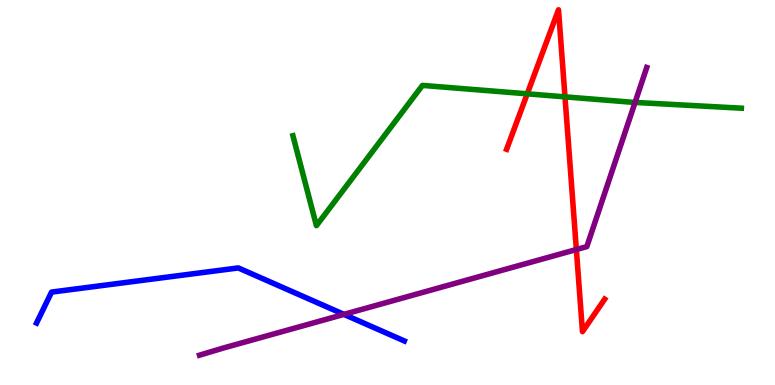[{'lines': ['blue', 'red'], 'intersections': []}, {'lines': ['green', 'red'], 'intersections': [{'x': 6.8, 'y': 7.56}, {'x': 7.29, 'y': 7.48}]}, {'lines': ['purple', 'red'], 'intersections': [{'x': 7.44, 'y': 3.52}]}, {'lines': ['blue', 'green'], 'intersections': []}, {'lines': ['blue', 'purple'], 'intersections': [{'x': 4.44, 'y': 1.83}]}, {'lines': ['green', 'purple'], 'intersections': [{'x': 8.19, 'y': 7.34}]}]